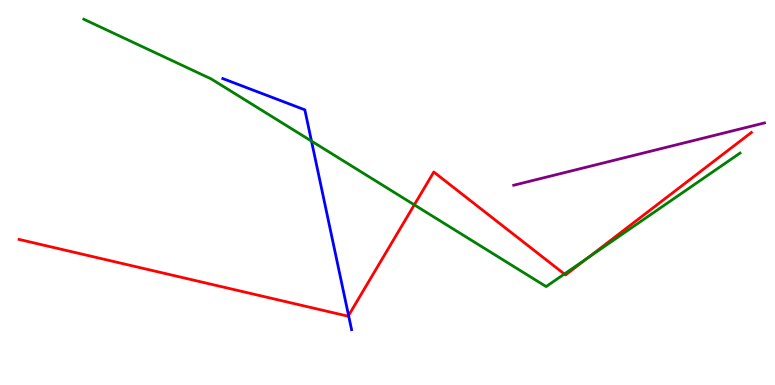[{'lines': ['blue', 'red'], 'intersections': [{'x': 4.5, 'y': 1.81}]}, {'lines': ['green', 'red'], 'intersections': [{'x': 5.35, 'y': 4.68}, {'x': 7.28, 'y': 2.88}, {'x': 7.58, 'y': 3.3}]}, {'lines': ['purple', 'red'], 'intersections': []}, {'lines': ['blue', 'green'], 'intersections': [{'x': 4.02, 'y': 6.34}]}, {'lines': ['blue', 'purple'], 'intersections': []}, {'lines': ['green', 'purple'], 'intersections': []}]